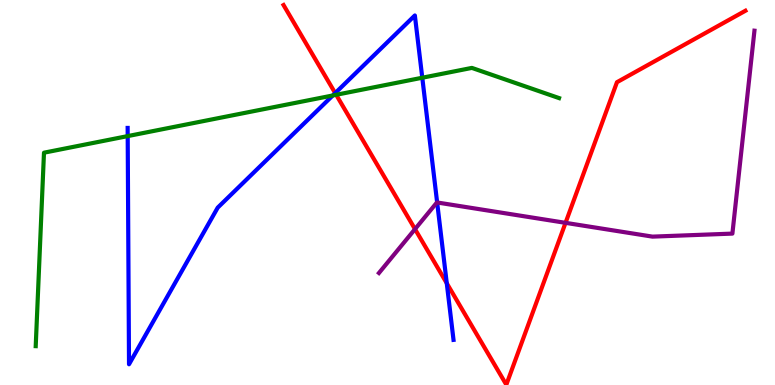[{'lines': ['blue', 'red'], 'intersections': [{'x': 4.33, 'y': 7.58}, {'x': 5.76, 'y': 2.64}]}, {'lines': ['green', 'red'], 'intersections': [{'x': 4.34, 'y': 7.54}]}, {'lines': ['purple', 'red'], 'intersections': [{'x': 5.35, 'y': 4.05}, {'x': 7.3, 'y': 4.21}]}, {'lines': ['blue', 'green'], 'intersections': [{'x': 1.65, 'y': 6.46}, {'x': 4.29, 'y': 7.52}, {'x': 5.45, 'y': 7.98}]}, {'lines': ['blue', 'purple'], 'intersections': [{'x': 5.64, 'y': 4.74}]}, {'lines': ['green', 'purple'], 'intersections': []}]